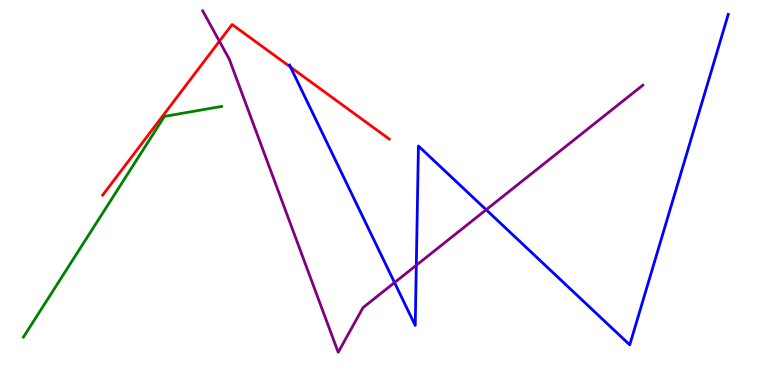[{'lines': ['blue', 'red'], 'intersections': [{'x': 3.75, 'y': 8.26}]}, {'lines': ['green', 'red'], 'intersections': []}, {'lines': ['purple', 'red'], 'intersections': [{'x': 2.83, 'y': 8.93}]}, {'lines': ['blue', 'green'], 'intersections': []}, {'lines': ['blue', 'purple'], 'intersections': [{'x': 5.09, 'y': 2.66}, {'x': 5.37, 'y': 3.11}, {'x': 6.27, 'y': 4.55}]}, {'lines': ['green', 'purple'], 'intersections': []}]